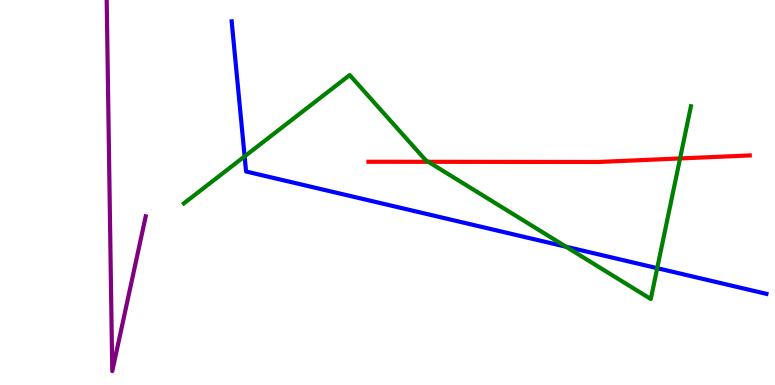[{'lines': ['blue', 'red'], 'intersections': []}, {'lines': ['green', 'red'], 'intersections': [{'x': 5.53, 'y': 5.8}, {'x': 8.77, 'y': 5.88}]}, {'lines': ['purple', 'red'], 'intersections': []}, {'lines': ['blue', 'green'], 'intersections': [{'x': 3.16, 'y': 5.94}, {'x': 7.3, 'y': 3.59}, {'x': 8.48, 'y': 3.03}]}, {'lines': ['blue', 'purple'], 'intersections': []}, {'lines': ['green', 'purple'], 'intersections': []}]